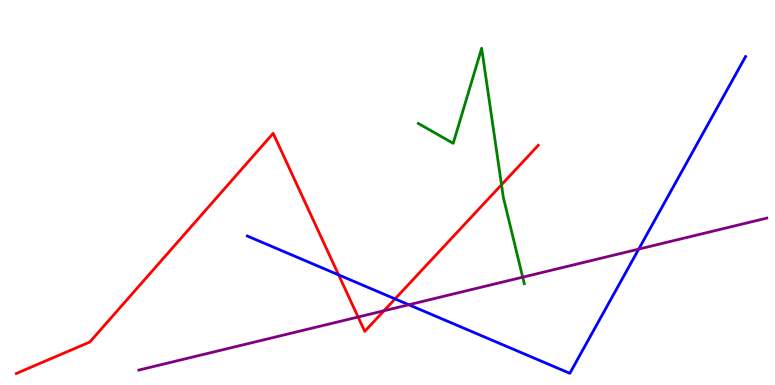[{'lines': ['blue', 'red'], 'intersections': [{'x': 4.37, 'y': 2.86}, {'x': 5.1, 'y': 2.24}]}, {'lines': ['green', 'red'], 'intersections': [{'x': 6.47, 'y': 5.2}]}, {'lines': ['purple', 'red'], 'intersections': [{'x': 4.62, 'y': 1.77}, {'x': 4.95, 'y': 1.93}]}, {'lines': ['blue', 'green'], 'intersections': []}, {'lines': ['blue', 'purple'], 'intersections': [{'x': 5.27, 'y': 2.08}, {'x': 8.24, 'y': 3.53}]}, {'lines': ['green', 'purple'], 'intersections': [{'x': 6.74, 'y': 2.8}]}]